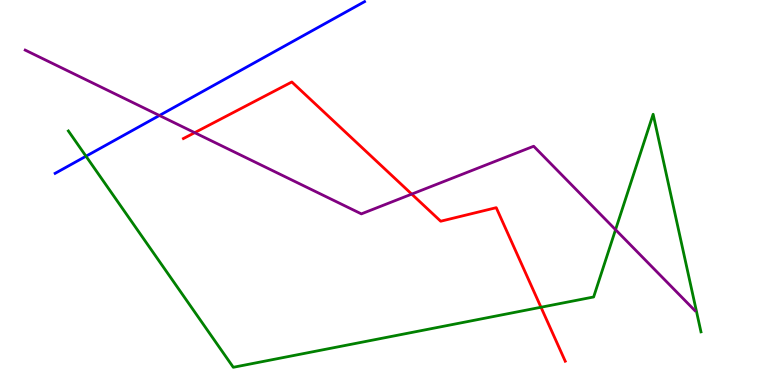[{'lines': ['blue', 'red'], 'intersections': []}, {'lines': ['green', 'red'], 'intersections': [{'x': 6.98, 'y': 2.02}]}, {'lines': ['purple', 'red'], 'intersections': [{'x': 2.51, 'y': 6.55}, {'x': 5.31, 'y': 4.96}]}, {'lines': ['blue', 'green'], 'intersections': [{'x': 1.11, 'y': 5.94}]}, {'lines': ['blue', 'purple'], 'intersections': [{'x': 2.06, 'y': 7.0}]}, {'lines': ['green', 'purple'], 'intersections': [{'x': 7.94, 'y': 4.03}]}]